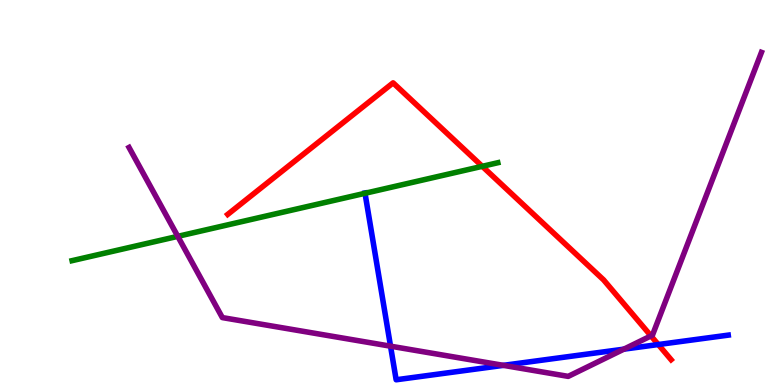[{'lines': ['blue', 'red'], 'intersections': [{'x': 8.49, 'y': 1.05}]}, {'lines': ['green', 'red'], 'intersections': [{'x': 6.22, 'y': 5.68}]}, {'lines': ['purple', 'red'], 'intersections': [{'x': 8.4, 'y': 1.28}]}, {'lines': ['blue', 'green'], 'intersections': [{'x': 4.71, 'y': 4.98}]}, {'lines': ['blue', 'purple'], 'intersections': [{'x': 5.04, 'y': 1.01}, {'x': 6.5, 'y': 0.51}, {'x': 8.05, 'y': 0.931}]}, {'lines': ['green', 'purple'], 'intersections': [{'x': 2.29, 'y': 3.86}]}]